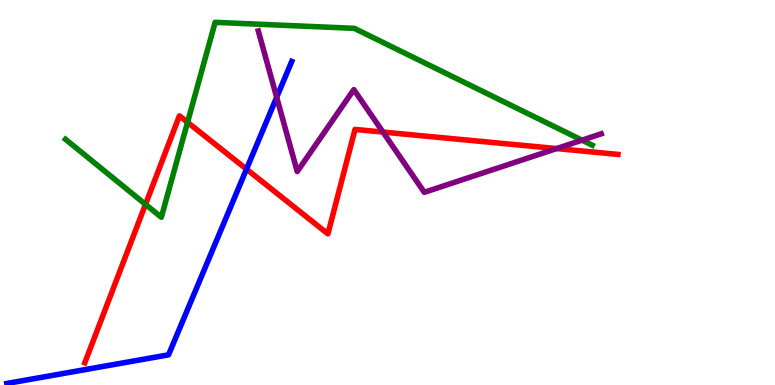[{'lines': ['blue', 'red'], 'intersections': [{'x': 3.18, 'y': 5.61}]}, {'lines': ['green', 'red'], 'intersections': [{'x': 1.88, 'y': 4.69}, {'x': 2.42, 'y': 6.82}]}, {'lines': ['purple', 'red'], 'intersections': [{'x': 4.94, 'y': 6.57}, {'x': 7.18, 'y': 6.14}]}, {'lines': ['blue', 'green'], 'intersections': []}, {'lines': ['blue', 'purple'], 'intersections': [{'x': 3.57, 'y': 7.47}]}, {'lines': ['green', 'purple'], 'intersections': [{'x': 7.51, 'y': 6.36}]}]